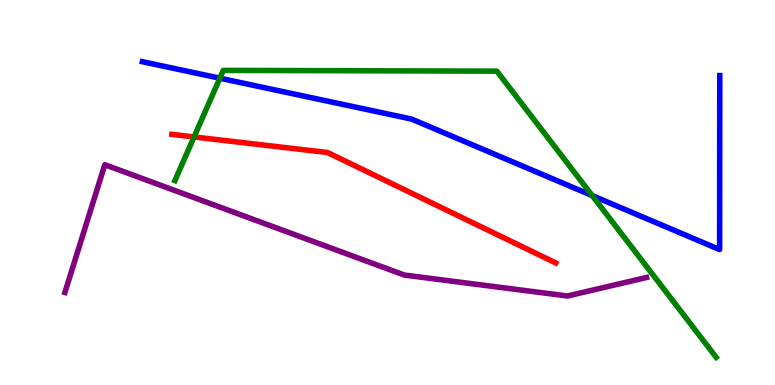[{'lines': ['blue', 'red'], 'intersections': []}, {'lines': ['green', 'red'], 'intersections': [{'x': 2.5, 'y': 6.44}]}, {'lines': ['purple', 'red'], 'intersections': []}, {'lines': ['blue', 'green'], 'intersections': [{'x': 2.84, 'y': 7.97}, {'x': 7.64, 'y': 4.92}]}, {'lines': ['blue', 'purple'], 'intersections': []}, {'lines': ['green', 'purple'], 'intersections': []}]